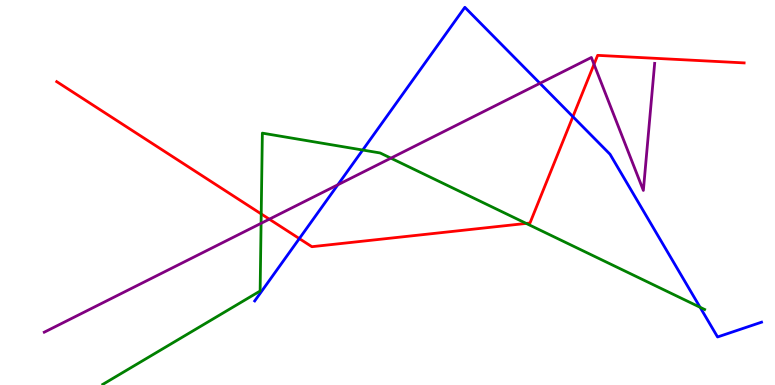[{'lines': ['blue', 'red'], 'intersections': [{'x': 3.86, 'y': 3.8}, {'x': 7.39, 'y': 6.97}]}, {'lines': ['green', 'red'], 'intersections': [{'x': 3.37, 'y': 4.44}, {'x': 6.79, 'y': 4.2}]}, {'lines': ['purple', 'red'], 'intersections': [{'x': 3.48, 'y': 4.31}, {'x': 7.66, 'y': 8.33}]}, {'lines': ['blue', 'green'], 'intersections': [{'x': 4.68, 'y': 6.1}, {'x': 9.03, 'y': 2.02}]}, {'lines': ['blue', 'purple'], 'intersections': [{'x': 4.36, 'y': 5.2}, {'x': 6.97, 'y': 7.84}]}, {'lines': ['green', 'purple'], 'intersections': [{'x': 3.37, 'y': 4.2}, {'x': 5.04, 'y': 5.89}]}]